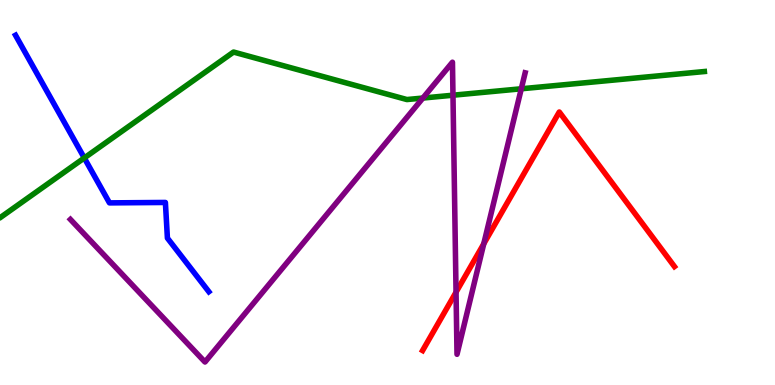[{'lines': ['blue', 'red'], 'intersections': []}, {'lines': ['green', 'red'], 'intersections': []}, {'lines': ['purple', 'red'], 'intersections': [{'x': 5.88, 'y': 2.41}, {'x': 6.24, 'y': 3.67}]}, {'lines': ['blue', 'green'], 'intersections': [{'x': 1.09, 'y': 5.9}]}, {'lines': ['blue', 'purple'], 'intersections': []}, {'lines': ['green', 'purple'], 'intersections': [{'x': 5.46, 'y': 7.45}, {'x': 5.84, 'y': 7.53}, {'x': 6.73, 'y': 7.69}]}]